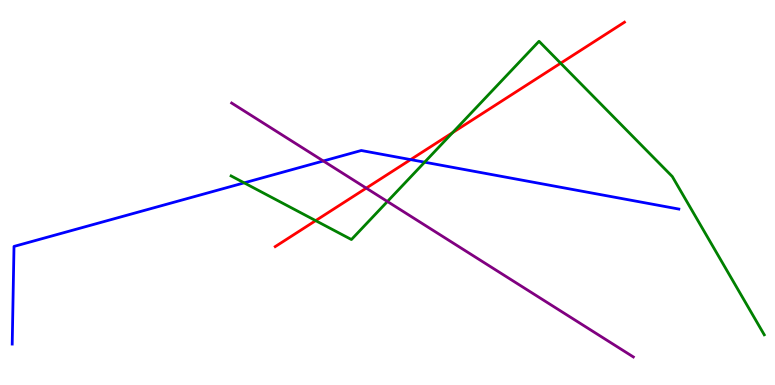[{'lines': ['blue', 'red'], 'intersections': [{'x': 5.3, 'y': 5.85}]}, {'lines': ['green', 'red'], 'intersections': [{'x': 4.07, 'y': 4.27}, {'x': 5.84, 'y': 6.55}, {'x': 7.23, 'y': 8.36}]}, {'lines': ['purple', 'red'], 'intersections': [{'x': 4.73, 'y': 5.11}]}, {'lines': ['blue', 'green'], 'intersections': [{'x': 3.15, 'y': 5.25}, {'x': 5.48, 'y': 5.79}]}, {'lines': ['blue', 'purple'], 'intersections': [{'x': 4.17, 'y': 5.82}]}, {'lines': ['green', 'purple'], 'intersections': [{'x': 5.0, 'y': 4.77}]}]